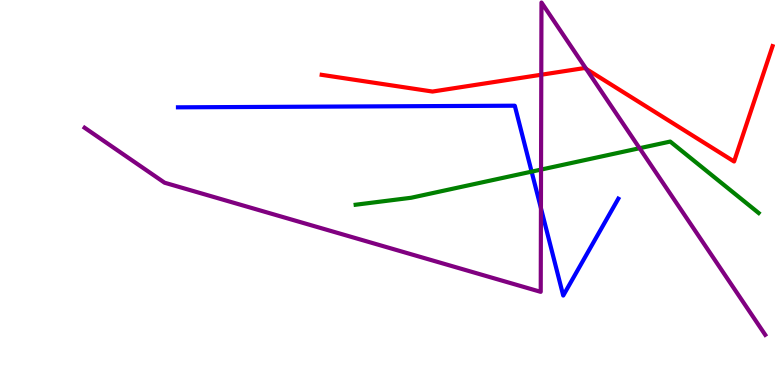[{'lines': ['blue', 'red'], 'intersections': []}, {'lines': ['green', 'red'], 'intersections': []}, {'lines': ['purple', 'red'], 'intersections': [{'x': 6.98, 'y': 8.06}, {'x': 7.56, 'y': 8.21}]}, {'lines': ['blue', 'green'], 'intersections': [{'x': 6.86, 'y': 5.54}]}, {'lines': ['blue', 'purple'], 'intersections': [{'x': 6.98, 'y': 4.59}]}, {'lines': ['green', 'purple'], 'intersections': [{'x': 6.98, 'y': 5.6}, {'x': 8.25, 'y': 6.15}]}]